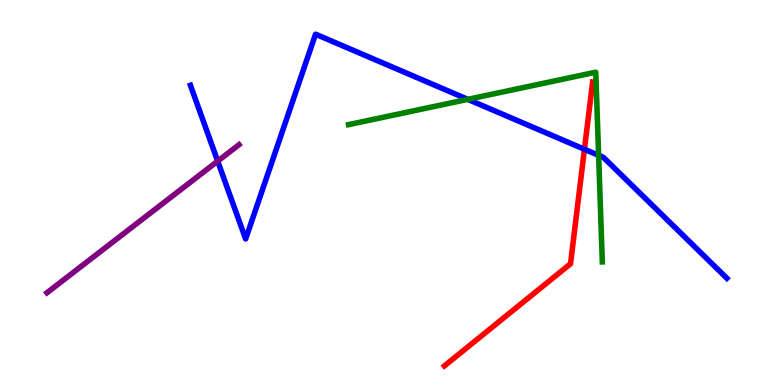[{'lines': ['blue', 'red'], 'intersections': [{'x': 7.54, 'y': 6.12}]}, {'lines': ['green', 'red'], 'intersections': []}, {'lines': ['purple', 'red'], 'intersections': []}, {'lines': ['blue', 'green'], 'intersections': [{'x': 6.04, 'y': 7.42}, {'x': 7.72, 'y': 5.97}]}, {'lines': ['blue', 'purple'], 'intersections': [{'x': 2.81, 'y': 5.81}]}, {'lines': ['green', 'purple'], 'intersections': []}]